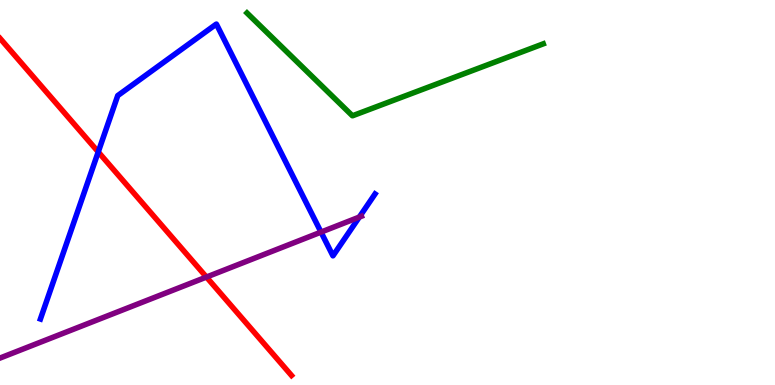[{'lines': ['blue', 'red'], 'intersections': [{'x': 1.27, 'y': 6.05}]}, {'lines': ['green', 'red'], 'intersections': []}, {'lines': ['purple', 'red'], 'intersections': [{'x': 2.66, 'y': 2.8}]}, {'lines': ['blue', 'green'], 'intersections': []}, {'lines': ['blue', 'purple'], 'intersections': [{'x': 4.14, 'y': 3.97}, {'x': 4.64, 'y': 4.36}]}, {'lines': ['green', 'purple'], 'intersections': []}]